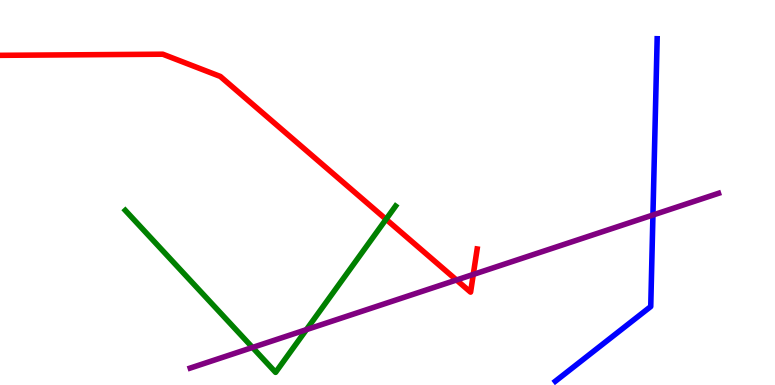[{'lines': ['blue', 'red'], 'intersections': []}, {'lines': ['green', 'red'], 'intersections': [{'x': 4.98, 'y': 4.3}]}, {'lines': ['purple', 'red'], 'intersections': [{'x': 5.89, 'y': 2.73}, {'x': 6.11, 'y': 2.87}]}, {'lines': ['blue', 'green'], 'intersections': []}, {'lines': ['blue', 'purple'], 'intersections': [{'x': 8.43, 'y': 4.42}]}, {'lines': ['green', 'purple'], 'intersections': [{'x': 3.26, 'y': 0.975}, {'x': 3.95, 'y': 1.44}]}]